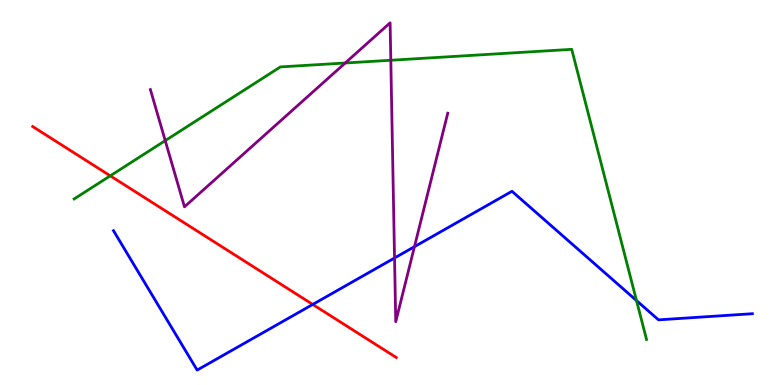[{'lines': ['blue', 'red'], 'intersections': [{'x': 4.04, 'y': 2.09}]}, {'lines': ['green', 'red'], 'intersections': [{'x': 1.42, 'y': 5.43}]}, {'lines': ['purple', 'red'], 'intersections': []}, {'lines': ['blue', 'green'], 'intersections': [{'x': 8.21, 'y': 2.19}]}, {'lines': ['blue', 'purple'], 'intersections': [{'x': 5.09, 'y': 3.3}, {'x': 5.35, 'y': 3.59}]}, {'lines': ['green', 'purple'], 'intersections': [{'x': 2.13, 'y': 6.35}, {'x': 4.45, 'y': 8.36}, {'x': 5.04, 'y': 8.43}]}]